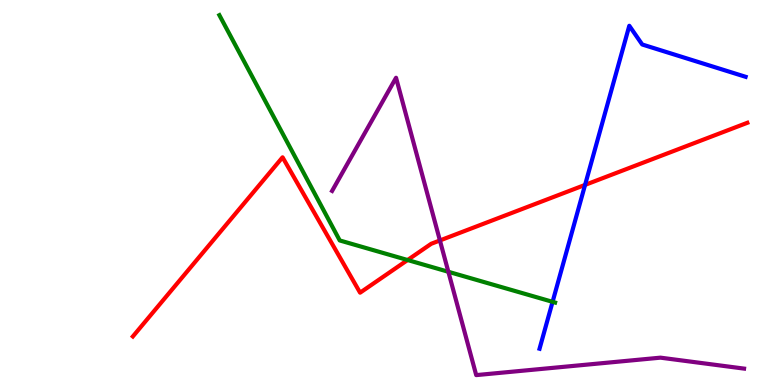[{'lines': ['blue', 'red'], 'intersections': [{'x': 7.55, 'y': 5.2}]}, {'lines': ['green', 'red'], 'intersections': [{'x': 5.26, 'y': 3.25}]}, {'lines': ['purple', 'red'], 'intersections': [{'x': 5.68, 'y': 3.75}]}, {'lines': ['blue', 'green'], 'intersections': [{'x': 7.13, 'y': 2.16}]}, {'lines': ['blue', 'purple'], 'intersections': []}, {'lines': ['green', 'purple'], 'intersections': [{'x': 5.79, 'y': 2.94}]}]